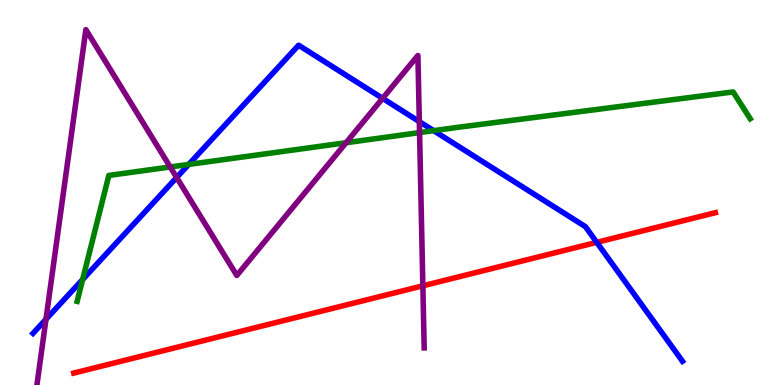[{'lines': ['blue', 'red'], 'intersections': [{'x': 7.7, 'y': 3.71}]}, {'lines': ['green', 'red'], 'intersections': []}, {'lines': ['purple', 'red'], 'intersections': [{'x': 5.46, 'y': 2.58}]}, {'lines': ['blue', 'green'], 'intersections': [{'x': 1.07, 'y': 2.74}, {'x': 2.44, 'y': 5.73}, {'x': 5.6, 'y': 6.61}]}, {'lines': ['blue', 'purple'], 'intersections': [{'x': 0.593, 'y': 1.71}, {'x': 2.28, 'y': 5.39}, {'x': 4.94, 'y': 7.45}, {'x': 5.41, 'y': 6.84}]}, {'lines': ['green', 'purple'], 'intersections': [{'x': 2.2, 'y': 5.66}, {'x': 4.47, 'y': 6.29}, {'x': 5.41, 'y': 6.56}]}]